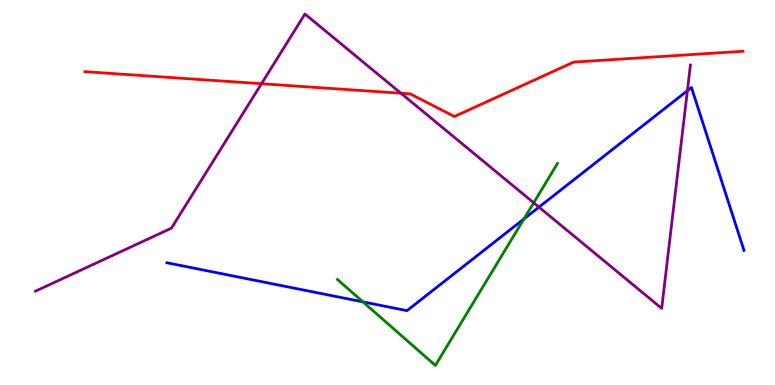[{'lines': ['blue', 'red'], 'intersections': []}, {'lines': ['green', 'red'], 'intersections': []}, {'lines': ['purple', 'red'], 'intersections': [{'x': 3.37, 'y': 7.83}, {'x': 5.17, 'y': 7.58}]}, {'lines': ['blue', 'green'], 'intersections': [{'x': 4.68, 'y': 2.16}, {'x': 6.76, 'y': 4.31}]}, {'lines': ['blue', 'purple'], 'intersections': [{'x': 6.95, 'y': 4.62}, {'x': 8.87, 'y': 7.64}]}, {'lines': ['green', 'purple'], 'intersections': [{'x': 6.89, 'y': 4.73}]}]